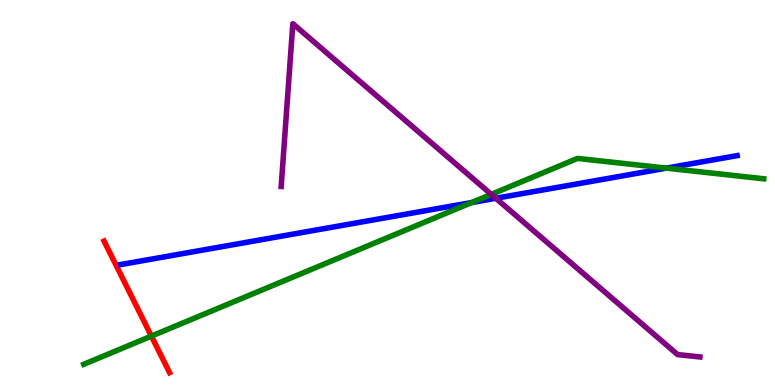[{'lines': ['blue', 'red'], 'intersections': []}, {'lines': ['green', 'red'], 'intersections': [{'x': 1.95, 'y': 1.27}]}, {'lines': ['purple', 'red'], 'intersections': []}, {'lines': ['blue', 'green'], 'intersections': [{'x': 6.09, 'y': 4.74}, {'x': 8.6, 'y': 5.63}]}, {'lines': ['blue', 'purple'], 'intersections': [{'x': 6.4, 'y': 4.85}]}, {'lines': ['green', 'purple'], 'intersections': [{'x': 6.34, 'y': 4.95}]}]